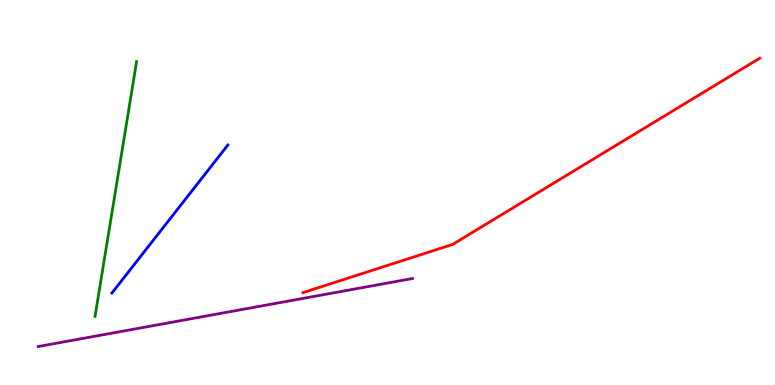[{'lines': ['blue', 'red'], 'intersections': []}, {'lines': ['green', 'red'], 'intersections': []}, {'lines': ['purple', 'red'], 'intersections': []}, {'lines': ['blue', 'green'], 'intersections': []}, {'lines': ['blue', 'purple'], 'intersections': []}, {'lines': ['green', 'purple'], 'intersections': []}]